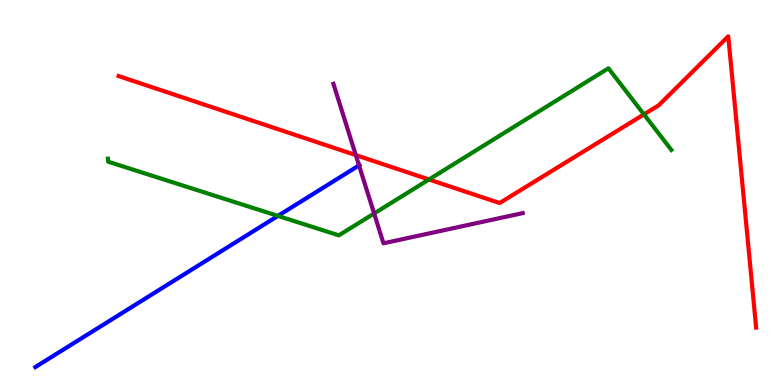[{'lines': ['blue', 'red'], 'intersections': []}, {'lines': ['green', 'red'], 'intersections': [{'x': 5.54, 'y': 5.34}, {'x': 8.31, 'y': 7.03}]}, {'lines': ['purple', 'red'], 'intersections': [{'x': 4.59, 'y': 5.97}]}, {'lines': ['blue', 'green'], 'intersections': [{'x': 3.59, 'y': 4.39}]}, {'lines': ['blue', 'purple'], 'intersections': [{'x': 4.63, 'y': 5.7}]}, {'lines': ['green', 'purple'], 'intersections': [{'x': 4.83, 'y': 4.45}]}]